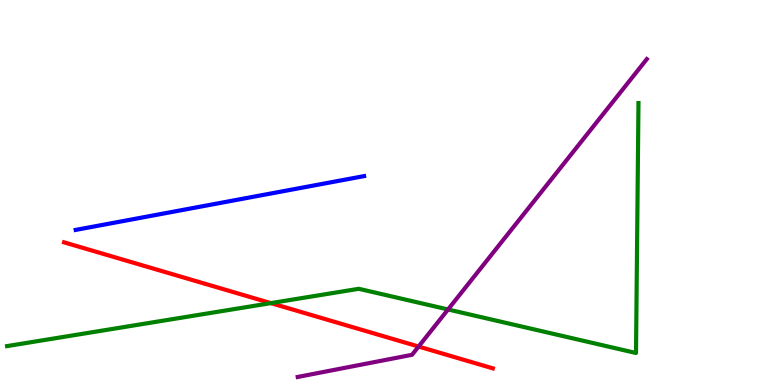[{'lines': ['blue', 'red'], 'intersections': []}, {'lines': ['green', 'red'], 'intersections': [{'x': 3.5, 'y': 2.13}]}, {'lines': ['purple', 'red'], 'intersections': [{'x': 5.4, 'y': 0.999}]}, {'lines': ['blue', 'green'], 'intersections': []}, {'lines': ['blue', 'purple'], 'intersections': []}, {'lines': ['green', 'purple'], 'intersections': [{'x': 5.78, 'y': 1.96}]}]